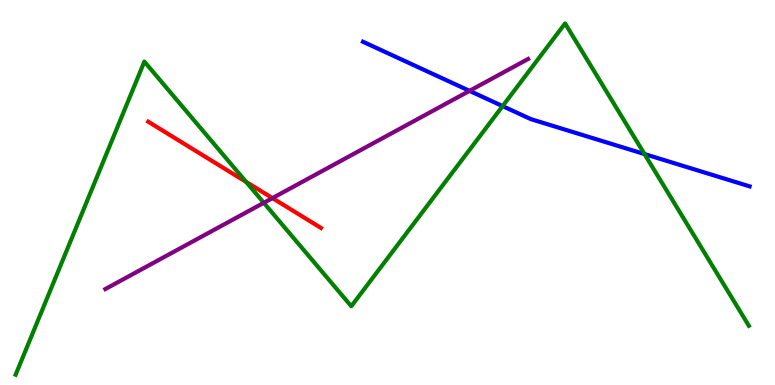[{'lines': ['blue', 'red'], 'intersections': []}, {'lines': ['green', 'red'], 'intersections': [{'x': 3.18, 'y': 5.27}]}, {'lines': ['purple', 'red'], 'intersections': [{'x': 3.52, 'y': 4.85}]}, {'lines': ['blue', 'green'], 'intersections': [{'x': 6.49, 'y': 7.24}, {'x': 8.32, 'y': 6.0}]}, {'lines': ['blue', 'purple'], 'intersections': [{'x': 6.06, 'y': 7.64}]}, {'lines': ['green', 'purple'], 'intersections': [{'x': 3.4, 'y': 4.73}]}]